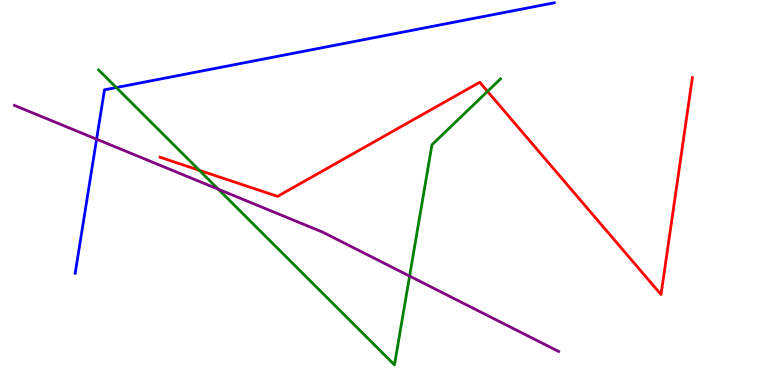[{'lines': ['blue', 'red'], 'intersections': []}, {'lines': ['green', 'red'], 'intersections': [{'x': 2.57, 'y': 5.58}, {'x': 6.29, 'y': 7.63}]}, {'lines': ['purple', 'red'], 'intersections': []}, {'lines': ['blue', 'green'], 'intersections': [{'x': 1.5, 'y': 7.73}]}, {'lines': ['blue', 'purple'], 'intersections': [{'x': 1.25, 'y': 6.38}]}, {'lines': ['green', 'purple'], 'intersections': [{'x': 2.82, 'y': 5.09}, {'x': 5.29, 'y': 2.83}]}]